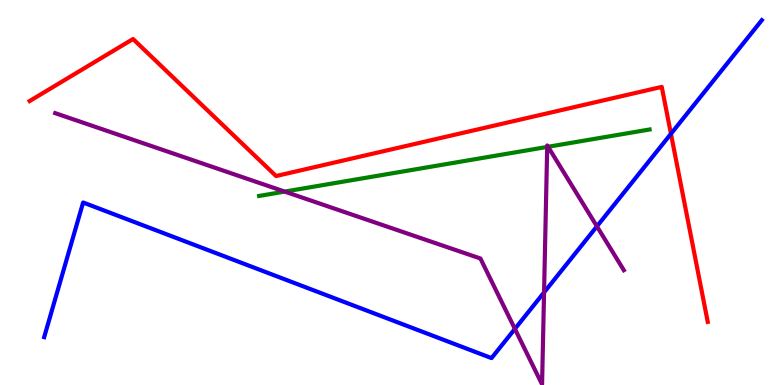[{'lines': ['blue', 'red'], 'intersections': [{'x': 8.66, 'y': 6.52}]}, {'lines': ['green', 'red'], 'intersections': []}, {'lines': ['purple', 'red'], 'intersections': []}, {'lines': ['blue', 'green'], 'intersections': []}, {'lines': ['blue', 'purple'], 'intersections': [{'x': 6.64, 'y': 1.46}, {'x': 7.02, 'y': 2.4}, {'x': 7.7, 'y': 4.12}]}, {'lines': ['green', 'purple'], 'intersections': [{'x': 3.67, 'y': 5.02}, {'x': 7.06, 'y': 6.18}, {'x': 7.07, 'y': 6.19}]}]